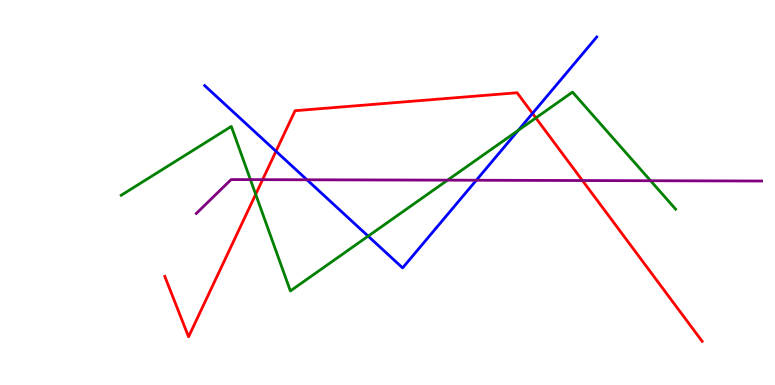[{'lines': ['blue', 'red'], 'intersections': [{'x': 3.56, 'y': 6.07}, {'x': 6.87, 'y': 7.05}]}, {'lines': ['green', 'red'], 'intersections': [{'x': 3.3, 'y': 4.95}, {'x': 6.91, 'y': 6.94}]}, {'lines': ['purple', 'red'], 'intersections': [{'x': 3.39, 'y': 5.33}, {'x': 7.52, 'y': 5.31}]}, {'lines': ['blue', 'green'], 'intersections': [{'x': 4.75, 'y': 3.87}, {'x': 6.69, 'y': 6.61}]}, {'lines': ['blue', 'purple'], 'intersections': [{'x': 3.96, 'y': 5.33}, {'x': 6.15, 'y': 5.32}]}, {'lines': ['green', 'purple'], 'intersections': [{'x': 3.23, 'y': 5.33}, {'x': 5.78, 'y': 5.32}, {'x': 8.39, 'y': 5.31}]}]